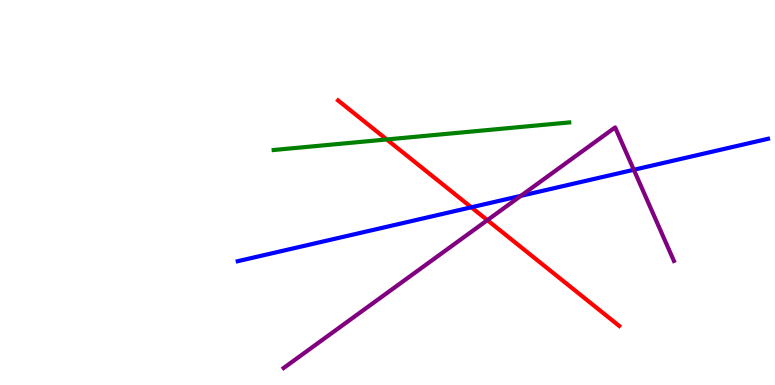[{'lines': ['blue', 'red'], 'intersections': [{'x': 6.08, 'y': 4.62}]}, {'lines': ['green', 'red'], 'intersections': [{'x': 4.99, 'y': 6.38}]}, {'lines': ['purple', 'red'], 'intersections': [{'x': 6.29, 'y': 4.28}]}, {'lines': ['blue', 'green'], 'intersections': []}, {'lines': ['blue', 'purple'], 'intersections': [{'x': 6.72, 'y': 4.91}, {'x': 8.18, 'y': 5.59}]}, {'lines': ['green', 'purple'], 'intersections': []}]